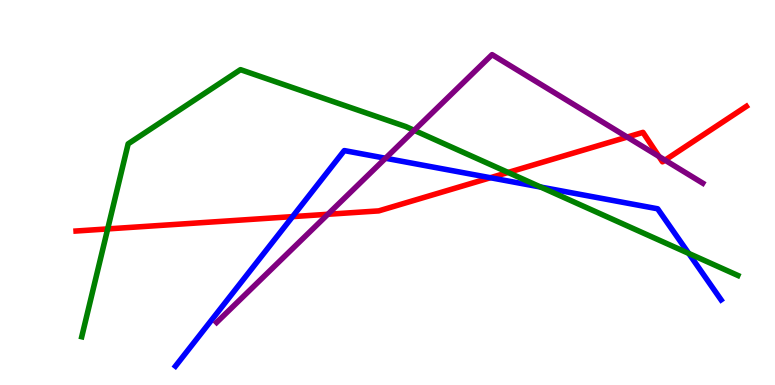[{'lines': ['blue', 'red'], 'intersections': [{'x': 3.78, 'y': 4.37}, {'x': 6.33, 'y': 5.38}]}, {'lines': ['green', 'red'], 'intersections': [{'x': 1.39, 'y': 4.05}, {'x': 6.56, 'y': 5.52}]}, {'lines': ['purple', 'red'], 'intersections': [{'x': 4.23, 'y': 4.43}, {'x': 8.09, 'y': 6.44}, {'x': 8.5, 'y': 5.94}, {'x': 8.58, 'y': 5.84}]}, {'lines': ['blue', 'green'], 'intersections': [{'x': 6.98, 'y': 5.14}, {'x': 8.89, 'y': 3.42}]}, {'lines': ['blue', 'purple'], 'intersections': [{'x': 4.97, 'y': 5.89}]}, {'lines': ['green', 'purple'], 'intersections': [{'x': 5.34, 'y': 6.61}]}]